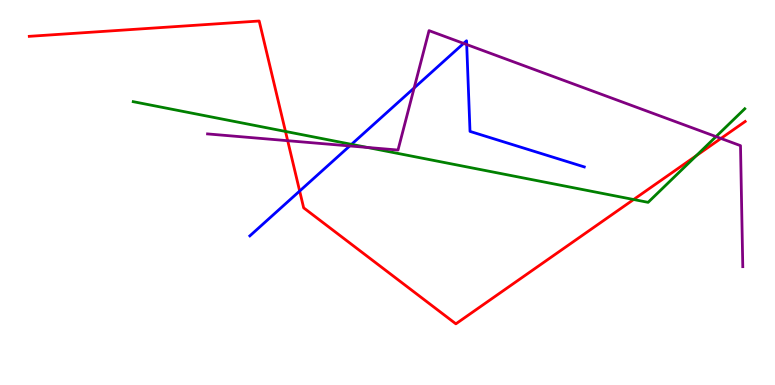[{'lines': ['blue', 'red'], 'intersections': [{'x': 3.87, 'y': 5.04}]}, {'lines': ['green', 'red'], 'intersections': [{'x': 3.68, 'y': 6.59}, {'x': 8.18, 'y': 4.82}, {'x': 8.98, 'y': 5.96}]}, {'lines': ['purple', 'red'], 'intersections': [{'x': 3.71, 'y': 6.35}, {'x': 9.3, 'y': 6.4}]}, {'lines': ['blue', 'green'], 'intersections': [{'x': 4.54, 'y': 6.25}]}, {'lines': ['blue', 'purple'], 'intersections': [{'x': 4.51, 'y': 6.21}, {'x': 5.34, 'y': 7.72}, {'x': 5.98, 'y': 8.87}, {'x': 6.02, 'y': 8.84}]}, {'lines': ['green', 'purple'], 'intersections': [{'x': 4.74, 'y': 6.17}, {'x': 9.24, 'y': 6.45}]}]